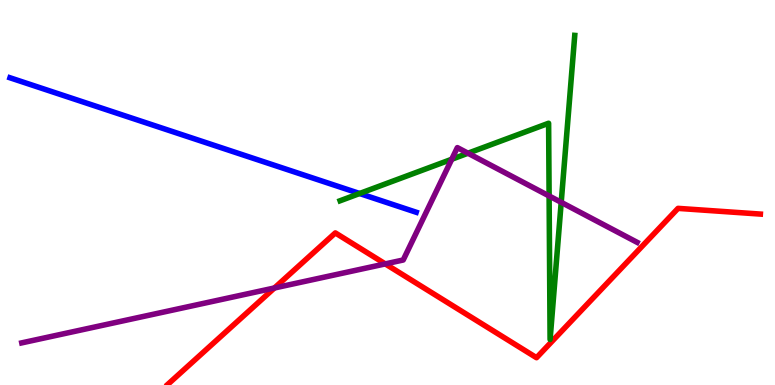[{'lines': ['blue', 'red'], 'intersections': []}, {'lines': ['green', 'red'], 'intersections': []}, {'lines': ['purple', 'red'], 'intersections': [{'x': 3.54, 'y': 2.52}, {'x': 4.97, 'y': 3.15}]}, {'lines': ['blue', 'green'], 'intersections': [{'x': 4.64, 'y': 4.97}]}, {'lines': ['blue', 'purple'], 'intersections': []}, {'lines': ['green', 'purple'], 'intersections': [{'x': 5.83, 'y': 5.86}, {'x': 6.04, 'y': 6.02}, {'x': 7.09, 'y': 4.91}, {'x': 7.24, 'y': 4.74}]}]